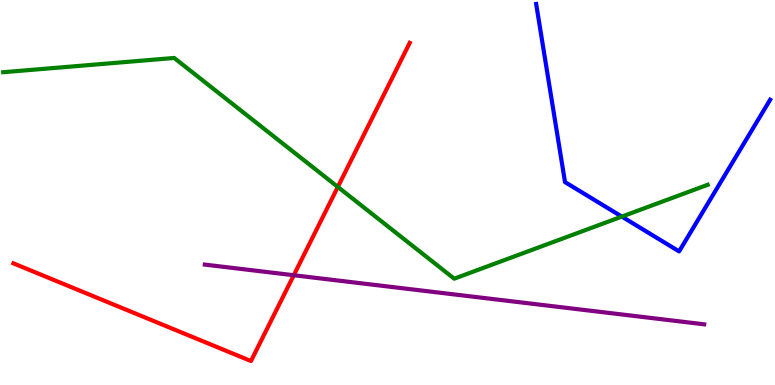[{'lines': ['blue', 'red'], 'intersections': []}, {'lines': ['green', 'red'], 'intersections': [{'x': 4.36, 'y': 5.14}]}, {'lines': ['purple', 'red'], 'intersections': [{'x': 3.79, 'y': 2.85}]}, {'lines': ['blue', 'green'], 'intersections': [{'x': 8.02, 'y': 4.37}]}, {'lines': ['blue', 'purple'], 'intersections': []}, {'lines': ['green', 'purple'], 'intersections': []}]